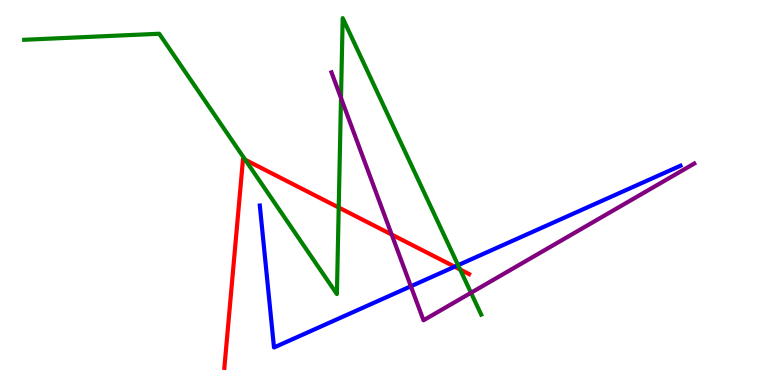[{'lines': ['blue', 'red'], 'intersections': [{'x': 5.87, 'y': 3.07}]}, {'lines': ['green', 'red'], 'intersections': [{'x': 3.16, 'y': 5.85}, {'x': 4.37, 'y': 4.61}, {'x': 5.94, 'y': 3.0}]}, {'lines': ['purple', 'red'], 'intersections': [{'x': 5.05, 'y': 3.91}]}, {'lines': ['blue', 'green'], 'intersections': [{'x': 5.91, 'y': 3.11}]}, {'lines': ['blue', 'purple'], 'intersections': [{'x': 5.3, 'y': 2.56}]}, {'lines': ['green', 'purple'], 'intersections': [{'x': 4.4, 'y': 7.45}, {'x': 6.08, 'y': 2.4}]}]